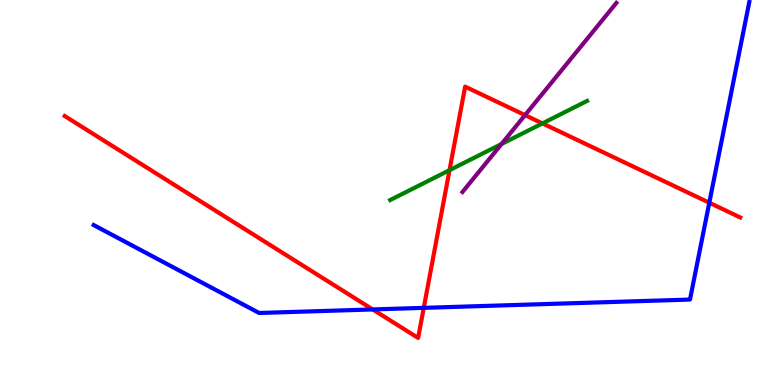[{'lines': ['blue', 'red'], 'intersections': [{'x': 4.81, 'y': 1.96}, {'x': 5.47, 'y': 2.0}, {'x': 9.15, 'y': 4.73}]}, {'lines': ['green', 'red'], 'intersections': [{'x': 5.8, 'y': 5.58}, {'x': 7.0, 'y': 6.79}]}, {'lines': ['purple', 'red'], 'intersections': [{'x': 6.77, 'y': 7.01}]}, {'lines': ['blue', 'green'], 'intersections': []}, {'lines': ['blue', 'purple'], 'intersections': []}, {'lines': ['green', 'purple'], 'intersections': [{'x': 6.47, 'y': 6.26}]}]